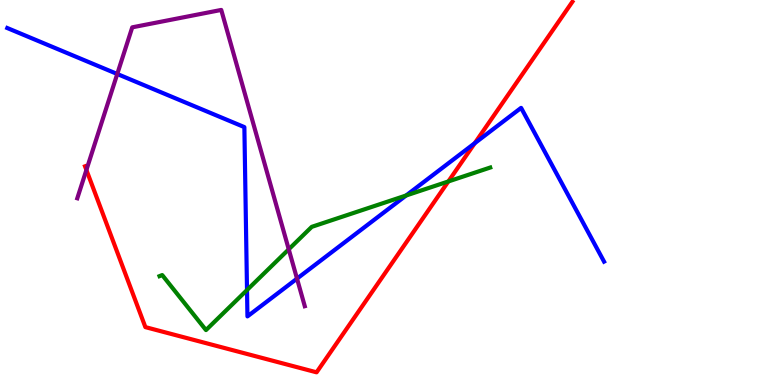[{'lines': ['blue', 'red'], 'intersections': [{'x': 6.13, 'y': 6.28}]}, {'lines': ['green', 'red'], 'intersections': [{'x': 5.79, 'y': 5.29}]}, {'lines': ['purple', 'red'], 'intersections': [{'x': 1.11, 'y': 5.59}]}, {'lines': ['blue', 'green'], 'intersections': [{'x': 3.19, 'y': 2.47}, {'x': 5.24, 'y': 4.92}]}, {'lines': ['blue', 'purple'], 'intersections': [{'x': 1.51, 'y': 8.08}, {'x': 3.83, 'y': 2.76}]}, {'lines': ['green', 'purple'], 'intersections': [{'x': 3.73, 'y': 3.52}]}]